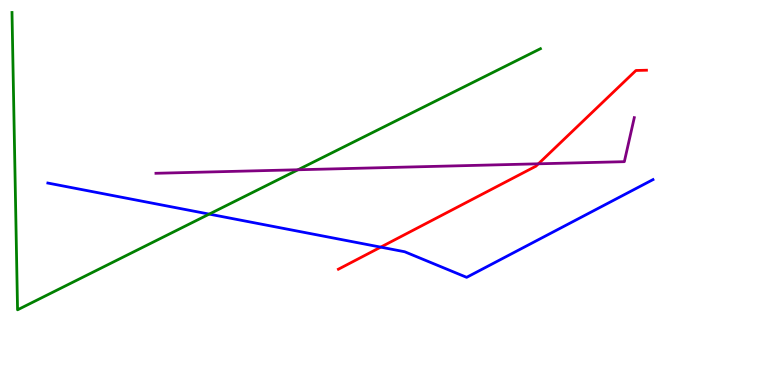[{'lines': ['blue', 'red'], 'intersections': [{'x': 4.91, 'y': 3.58}]}, {'lines': ['green', 'red'], 'intersections': []}, {'lines': ['purple', 'red'], 'intersections': [{'x': 6.95, 'y': 5.75}]}, {'lines': ['blue', 'green'], 'intersections': [{'x': 2.7, 'y': 4.44}]}, {'lines': ['blue', 'purple'], 'intersections': []}, {'lines': ['green', 'purple'], 'intersections': [{'x': 3.85, 'y': 5.59}]}]